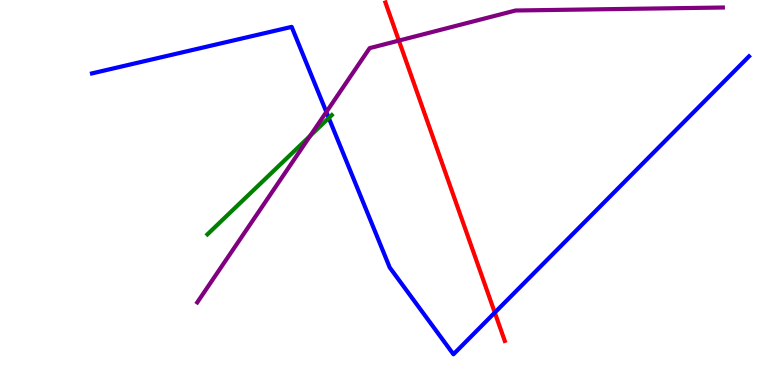[{'lines': ['blue', 'red'], 'intersections': [{'x': 6.38, 'y': 1.88}]}, {'lines': ['green', 'red'], 'intersections': []}, {'lines': ['purple', 'red'], 'intersections': [{'x': 5.15, 'y': 8.95}]}, {'lines': ['blue', 'green'], 'intersections': [{'x': 4.24, 'y': 6.94}]}, {'lines': ['blue', 'purple'], 'intersections': [{'x': 4.21, 'y': 7.09}]}, {'lines': ['green', 'purple'], 'intersections': [{'x': 4.0, 'y': 6.47}]}]